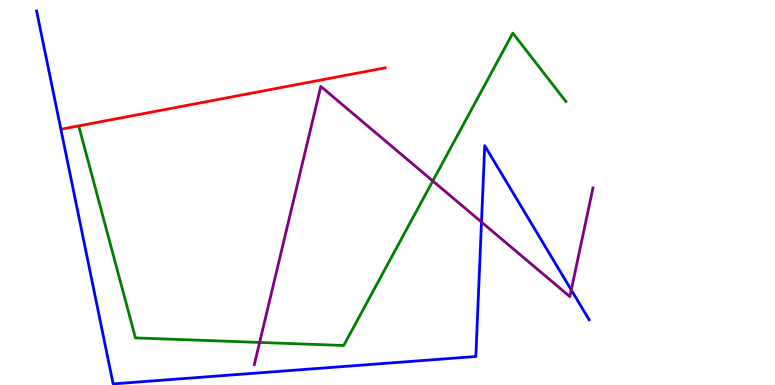[{'lines': ['blue', 'red'], 'intersections': []}, {'lines': ['green', 'red'], 'intersections': []}, {'lines': ['purple', 'red'], 'intersections': []}, {'lines': ['blue', 'green'], 'intersections': []}, {'lines': ['blue', 'purple'], 'intersections': [{'x': 6.21, 'y': 4.23}, {'x': 7.37, 'y': 2.47}]}, {'lines': ['green', 'purple'], 'intersections': [{'x': 3.35, 'y': 1.11}, {'x': 5.58, 'y': 5.3}]}]